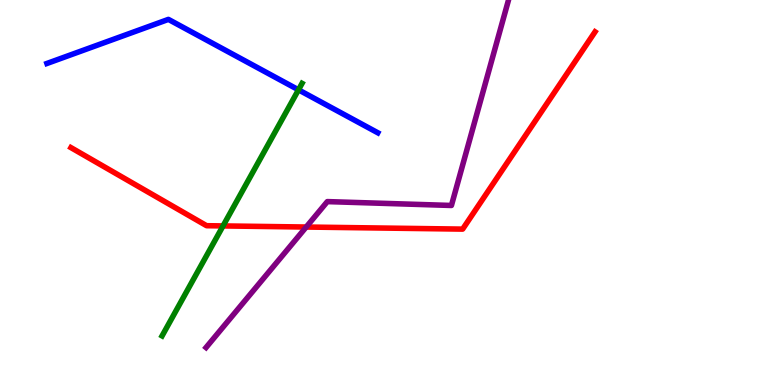[{'lines': ['blue', 'red'], 'intersections': []}, {'lines': ['green', 'red'], 'intersections': [{'x': 2.88, 'y': 4.13}]}, {'lines': ['purple', 'red'], 'intersections': [{'x': 3.95, 'y': 4.1}]}, {'lines': ['blue', 'green'], 'intersections': [{'x': 3.85, 'y': 7.67}]}, {'lines': ['blue', 'purple'], 'intersections': []}, {'lines': ['green', 'purple'], 'intersections': []}]